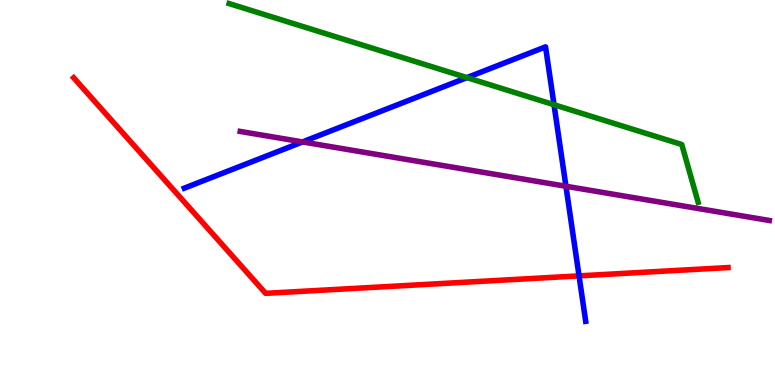[{'lines': ['blue', 'red'], 'intersections': [{'x': 7.47, 'y': 2.83}]}, {'lines': ['green', 'red'], 'intersections': []}, {'lines': ['purple', 'red'], 'intersections': []}, {'lines': ['blue', 'green'], 'intersections': [{'x': 6.03, 'y': 7.98}, {'x': 7.15, 'y': 7.28}]}, {'lines': ['blue', 'purple'], 'intersections': [{'x': 3.9, 'y': 6.31}, {'x': 7.3, 'y': 5.16}]}, {'lines': ['green', 'purple'], 'intersections': []}]